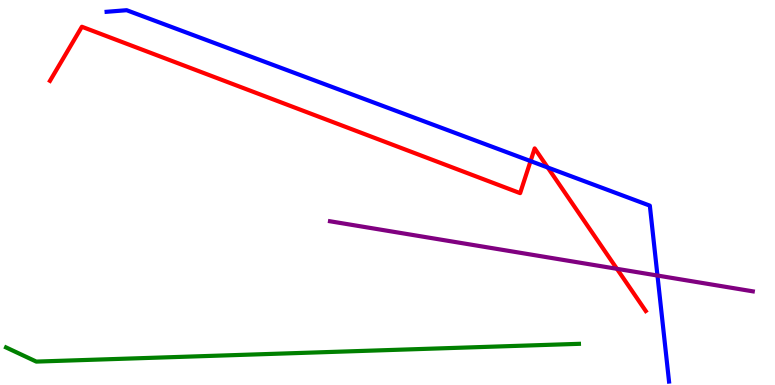[{'lines': ['blue', 'red'], 'intersections': [{'x': 6.85, 'y': 5.82}, {'x': 7.07, 'y': 5.65}]}, {'lines': ['green', 'red'], 'intersections': []}, {'lines': ['purple', 'red'], 'intersections': [{'x': 7.96, 'y': 3.02}]}, {'lines': ['blue', 'green'], 'intersections': []}, {'lines': ['blue', 'purple'], 'intersections': [{'x': 8.48, 'y': 2.84}]}, {'lines': ['green', 'purple'], 'intersections': []}]